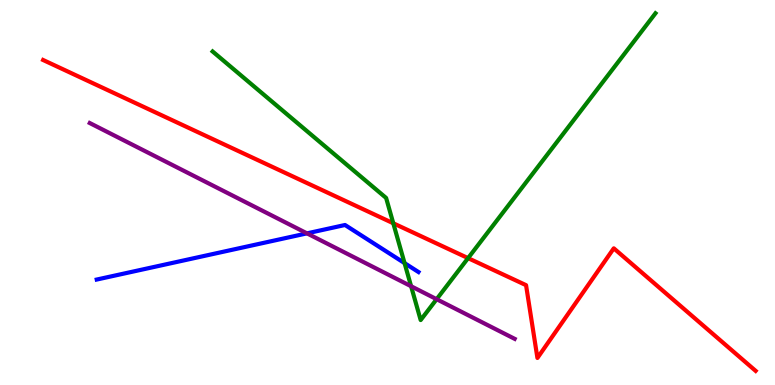[{'lines': ['blue', 'red'], 'intersections': []}, {'lines': ['green', 'red'], 'intersections': [{'x': 5.07, 'y': 4.2}, {'x': 6.04, 'y': 3.3}]}, {'lines': ['purple', 'red'], 'intersections': []}, {'lines': ['blue', 'green'], 'intersections': [{'x': 5.22, 'y': 3.17}]}, {'lines': ['blue', 'purple'], 'intersections': [{'x': 3.96, 'y': 3.94}]}, {'lines': ['green', 'purple'], 'intersections': [{'x': 5.3, 'y': 2.57}, {'x': 5.63, 'y': 2.23}]}]